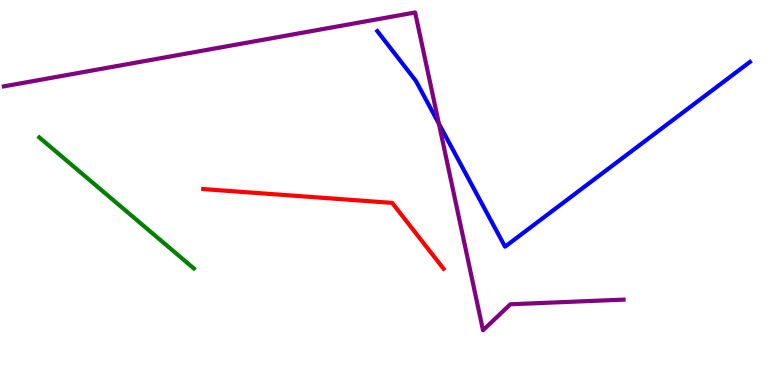[{'lines': ['blue', 'red'], 'intersections': []}, {'lines': ['green', 'red'], 'intersections': []}, {'lines': ['purple', 'red'], 'intersections': []}, {'lines': ['blue', 'green'], 'intersections': []}, {'lines': ['blue', 'purple'], 'intersections': [{'x': 5.66, 'y': 6.79}]}, {'lines': ['green', 'purple'], 'intersections': []}]